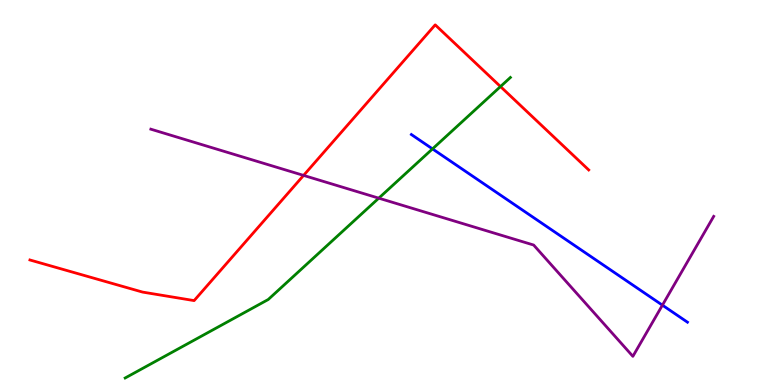[{'lines': ['blue', 'red'], 'intersections': []}, {'lines': ['green', 'red'], 'intersections': [{'x': 6.46, 'y': 7.75}]}, {'lines': ['purple', 'red'], 'intersections': [{'x': 3.92, 'y': 5.44}]}, {'lines': ['blue', 'green'], 'intersections': [{'x': 5.58, 'y': 6.13}]}, {'lines': ['blue', 'purple'], 'intersections': [{'x': 8.55, 'y': 2.07}]}, {'lines': ['green', 'purple'], 'intersections': [{'x': 4.89, 'y': 4.85}]}]